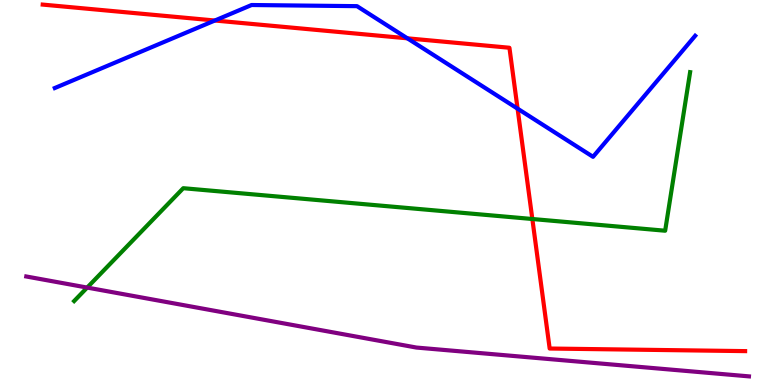[{'lines': ['blue', 'red'], 'intersections': [{'x': 2.77, 'y': 9.47}, {'x': 5.26, 'y': 9.0}, {'x': 6.68, 'y': 7.18}]}, {'lines': ['green', 'red'], 'intersections': [{'x': 6.87, 'y': 4.31}]}, {'lines': ['purple', 'red'], 'intersections': []}, {'lines': ['blue', 'green'], 'intersections': []}, {'lines': ['blue', 'purple'], 'intersections': []}, {'lines': ['green', 'purple'], 'intersections': [{'x': 1.12, 'y': 2.53}]}]